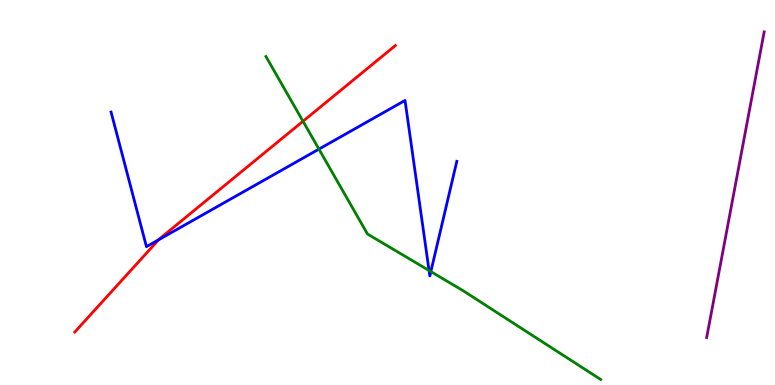[{'lines': ['blue', 'red'], 'intersections': [{'x': 2.05, 'y': 3.77}]}, {'lines': ['green', 'red'], 'intersections': [{'x': 3.91, 'y': 6.85}]}, {'lines': ['purple', 'red'], 'intersections': []}, {'lines': ['blue', 'green'], 'intersections': [{'x': 4.12, 'y': 6.13}, {'x': 5.54, 'y': 2.97}, {'x': 5.56, 'y': 2.95}]}, {'lines': ['blue', 'purple'], 'intersections': []}, {'lines': ['green', 'purple'], 'intersections': []}]